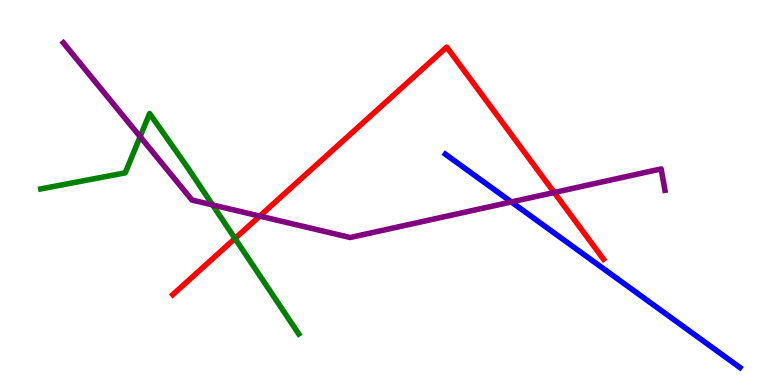[{'lines': ['blue', 'red'], 'intersections': []}, {'lines': ['green', 'red'], 'intersections': [{'x': 3.03, 'y': 3.81}]}, {'lines': ['purple', 'red'], 'intersections': [{'x': 3.35, 'y': 4.39}, {'x': 7.15, 'y': 5.0}]}, {'lines': ['blue', 'green'], 'intersections': []}, {'lines': ['blue', 'purple'], 'intersections': [{'x': 6.6, 'y': 4.75}]}, {'lines': ['green', 'purple'], 'intersections': [{'x': 1.81, 'y': 6.45}, {'x': 2.74, 'y': 4.68}]}]